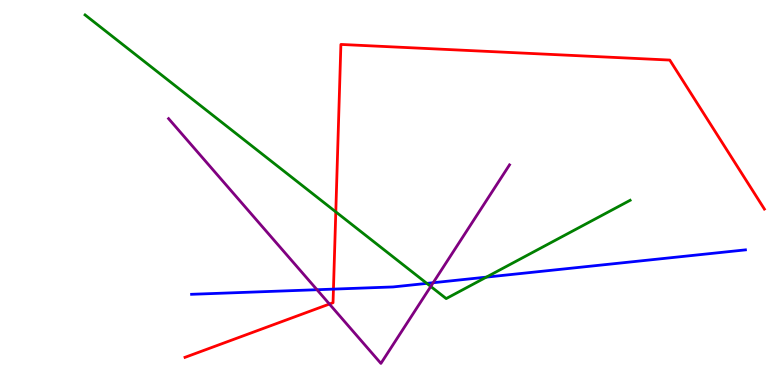[{'lines': ['blue', 'red'], 'intersections': [{'x': 4.3, 'y': 2.49}]}, {'lines': ['green', 'red'], 'intersections': [{'x': 4.33, 'y': 4.5}]}, {'lines': ['purple', 'red'], 'intersections': [{'x': 4.25, 'y': 2.1}]}, {'lines': ['blue', 'green'], 'intersections': [{'x': 5.51, 'y': 2.64}, {'x': 6.28, 'y': 2.8}]}, {'lines': ['blue', 'purple'], 'intersections': [{'x': 4.09, 'y': 2.47}, {'x': 5.59, 'y': 2.66}]}, {'lines': ['green', 'purple'], 'intersections': [{'x': 5.56, 'y': 2.56}]}]